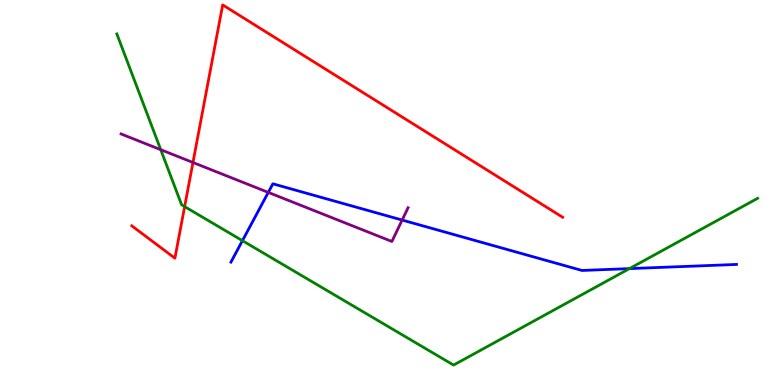[{'lines': ['blue', 'red'], 'intersections': []}, {'lines': ['green', 'red'], 'intersections': [{'x': 2.38, 'y': 4.63}]}, {'lines': ['purple', 'red'], 'intersections': [{'x': 2.49, 'y': 5.78}]}, {'lines': ['blue', 'green'], 'intersections': [{'x': 3.13, 'y': 3.75}, {'x': 8.12, 'y': 3.02}]}, {'lines': ['blue', 'purple'], 'intersections': [{'x': 3.46, 'y': 5.0}, {'x': 5.19, 'y': 4.28}]}, {'lines': ['green', 'purple'], 'intersections': [{'x': 2.07, 'y': 6.11}]}]